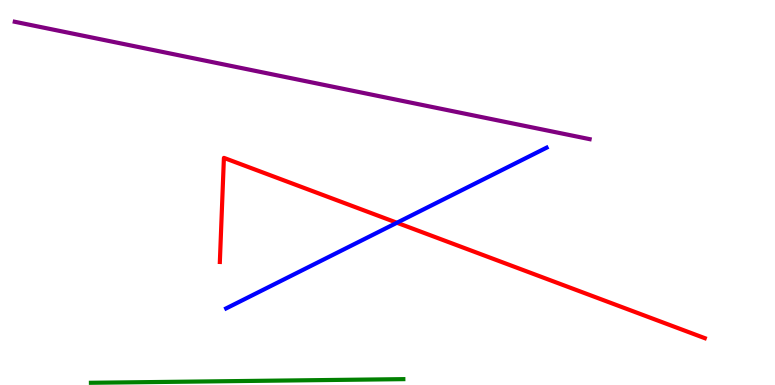[{'lines': ['blue', 'red'], 'intersections': [{'x': 5.12, 'y': 4.21}]}, {'lines': ['green', 'red'], 'intersections': []}, {'lines': ['purple', 'red'], 'intersections': []}, {'lines': ['blue', 'green'], 'intersections': []}, {'lines': ['blue', 'purple'], 'intersections': []}, {'lines': ['green', 'purple'], 'intersections': []}]